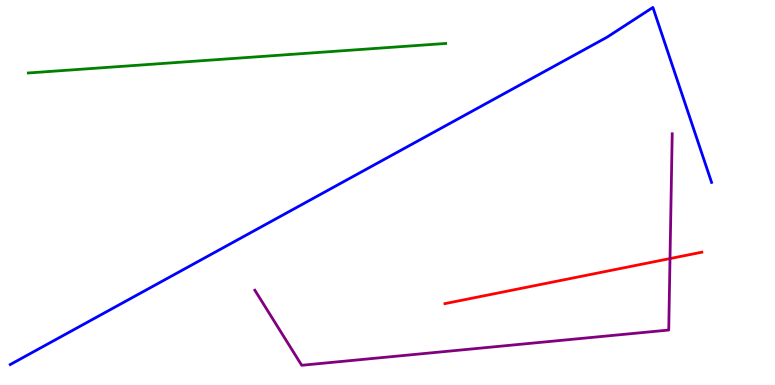[{'lines': ['blue', 'red'], 'intersections': []}, {'lines': ['green', 'red'], 'intersections': []}, {'lines': ['purple', 'red'], 'intersections': [{'x': 8.65, 'y': 3.28}]}, {'lines': ['blue', 'green'], 'intersections': []}, {'lines': ['blue', 'purple'], 'intersections': []}, {'lines': ['green', 'purple'], 'intersections': []}]